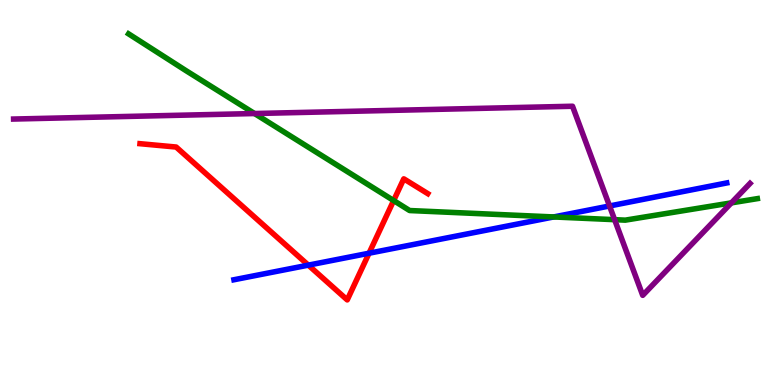[{'lines': ['blue', 'red'], 'intersections': [{'x': 3.98, 'y': 3.11}, {'x': 4.76, 'y': 3.42}]}, {'lines': ['green', 'red'], 'intersections': [{'x': 5.08, 'y': 4.79}]}, {'lines': ['purple', 'red'], 'intersections': []}, {'lines': ['blue', 'green'], 'intersections': [{'x': 7.14, 'y': 4.36}]}, {'lines': ['blue', 'purple'], 'intersections': [{'x': 7.86, 'y': 4.65}]}, {'lines': ['green', 'purple'], 'intersections': [{'x': 3.28, 'y': 7.05}, {'x': 7.93, 'y': 4.29}, {'x': 9.44, 'y': 4.73}]}]